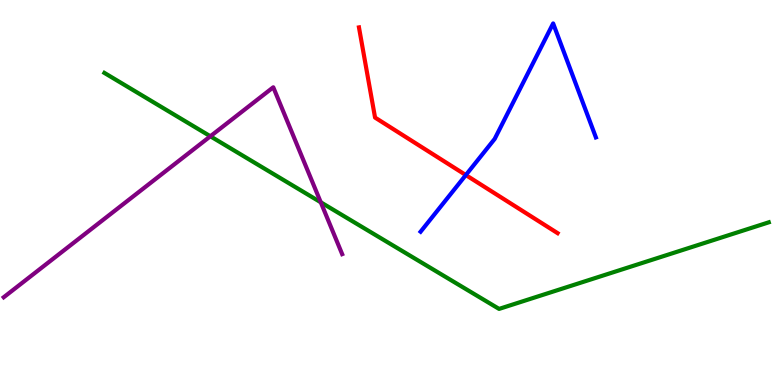[{'lines': ['blue', 'red'], 'intersections': [{'x': 6.01, 'y': 5.45}]}, {'lines': ['green', 'red'], 'intersections': []}, {'lines': ['purple', 'red'], 'intersections': []}, {'lines': ['blue', 'green'], 'intersections': []}, {'lines': ['blue', 'purple'], 'intersections': []}, {'lines': ['green', 'purple'], 'intersections': [{'x': 2.71, 'y': 6.46}, {'x': 4.14, 'y': 4.75}]}]